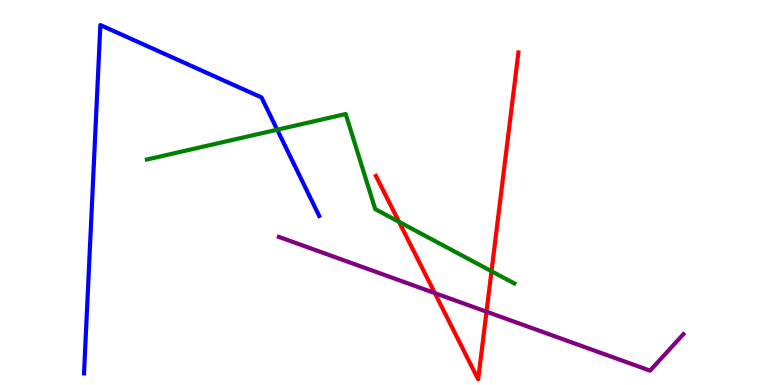[{'lines': ['blue', 'red'], 'intersections': []}, {'lines': ['green', 'red'], 'intersections': [{'x': 5.15, 'y': 4.24}, {'x': 6.34, 'y': 2.95}]}, {'lines': ['purple', 'red'], 'intersections': [{'x': 5.61, 'y': 2.39}, {'x': 6.28, 'y': 1.9}]}, {'lines': ['blue', 'green'], 'intersections': [{'x': 3.58, 'y': 6.63}]}, {'lines': ['blue', 'purple'], 'intersections': []}, {'lines': ['green', 'purple'], 'intersections': []}]